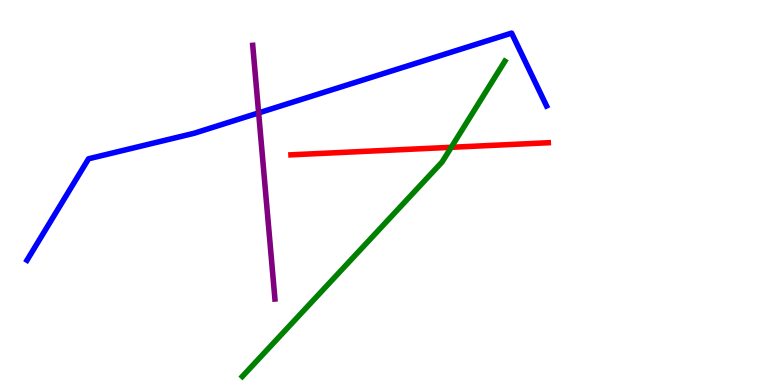[{'lines': ['blue', 'red'], 'intersections': []}, {'lines': ['green', 'red'], 'intersections': [{'x': 5.82, 'y': 6.17}]}, {'lines': ['purple', 'red'], 'intersections': []}, {'lines': ['blue', 'green'], 'intersections': []}, {'lines': ['blue', 'purple'], 'intersections': [{'x': 3.34, 'y': 7.07}]}, {'lines': ['green', 'purple'], 'intersections': []}]